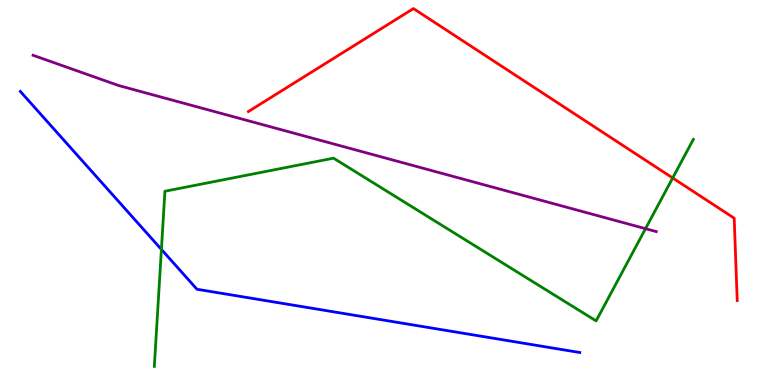[{'lines': ['blue', 'red'], 'intersections': []}, {'lines': ['green', 'red'], 'intersections': [{'x': 8.68, 'y': 5.38}]}, {'lines': ['purple', 'red'], 'intersections': []}, {'lines': ['blue', 'green'], 'intersections': [{'x': 2.08, 'y': 3.52}]}, {'lines': ['blue', 'purple'], 'intersections': []}, {'lines': ['green', 'purple'], 'intersections': [{'x': 8.33, 'y': 4.06}]}]